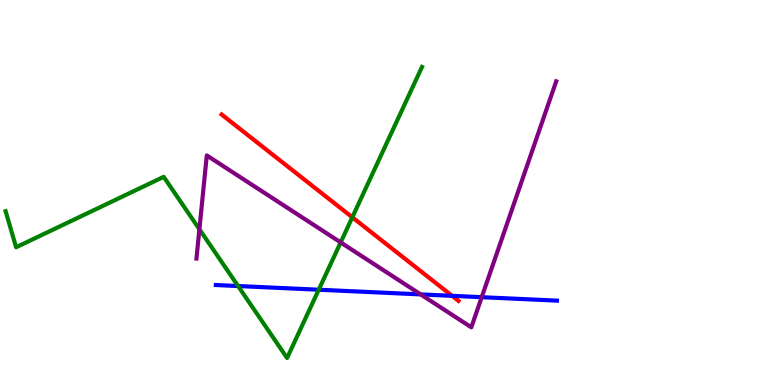[{'lines': ['blue', 'red'], 'intersections': [{'x': 5.83, 'y': 2.32}]}, {'lines': ['green', 'red'], 'intersections': [{'x': 4.55, 'y': 4.36}]}, {'lines': ['purple', 'red'], 'intersections': []}, {'lines': ['blue', 'green'], 'intersections': [{'x': 3.07, 'y': 2.57}, {'x': 4.11, 'y': 2.47}]}, {'lines': ['blue', 'purple'], 'intersections': [{'x': 5.43, 'y': 2.35}, {'x': 6.22, 'y': 2.28}]}, {'lines': ['green', 'purple'], 'intersections': [{'x': 2.57, 'y': 4.05}, {'x': 4.4, 'y': 3.7}]}]